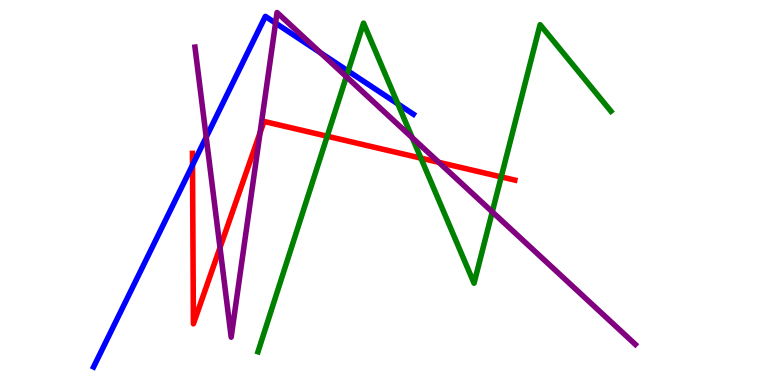[{'lines': ['blue', 'red'], 'intersections': [{'x': 2.48, 'y': 5.71}]}, {'lines': ['green', 'red'], 'intersections': [{'x': 4.22, 'y': 6.46}, {'x': 5.43, 'y': 5.89}, {'x': 6.47, 'y': 5.4}]}, {'lines': ['purple', 'red'], 'intersections': [{'x': 2.84, 'y': 3.57}, {'x': 3.36, 'y': 6.55}, {'x': 5.66, 'y': 5.78}]}, {'lines': ['blue', 'green'], 'intersections': [{'x': 4.49, 'y': 8.15}, {'x': 5.13, 'y': 7.3}]}, {'lines': ['blue', 'purple'], 'intersections': [{'x': 2.66, 'y': 6.44}, {'x': 3.56, 'y': 9.4}, {'x': 4.14, 'y': 8.63}]}, {'lines': ['green', 'purple'], 'intersections': [{'x': 4.47, 'y': 8.01}, {'x': 5.32, 'y': 6.42}, {'x': 6.35, 'y': 4.5}]}]